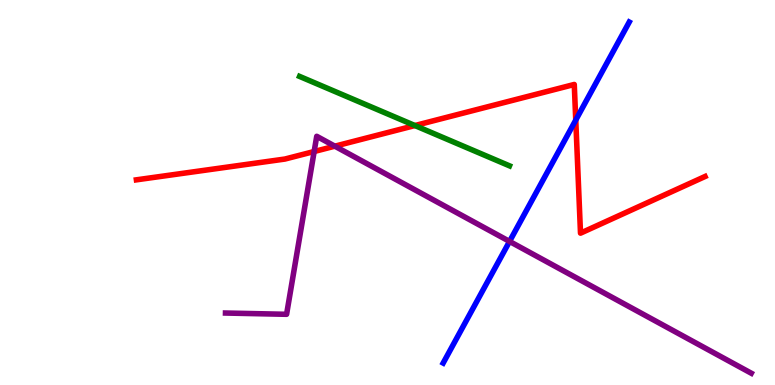[{'lines': ['blue', 'red'], 'intersections': [{'x': 7.43, 'y': 6.88}]}, {'lines': ['green', 'red'], 'intersections': [{'x': 5.35, 'y': 6.74}]}, {'lines': ['purple', 'red'], 'intersections': [{'x': 4.05, 'y': 6.06}, {'x': 4.32, 'y': 6.2}]}, {'lines': ['blue', 'green'], 'intersections': []}, {'lines': ['blue', 'purple'], 'intersections': [{'x': 6.57, 'y': 3.73}]}, {'lines': ['green', 'purple'], 'intersections': []}]